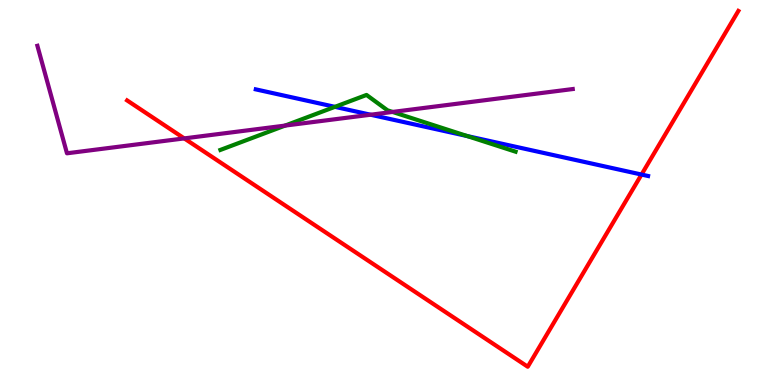[{'lines': ['blue', 'red'], 'intersections': [{'x': 8.28, 'y': 5.47}]}, {'lines': ['green', 'red'], 'intersections': []}, {'lines': ['purple', 'red'], 'intersections': [{'x': 2.38, 'y': 6.41}]}, {'lines': ['blue', 'green'], 'intersections': [{'x': 4.32, 'y': 7.22}, {'x': 6.03, 'y': 6.47}]}, {'lines': ['blue', 'purple'], 'intersections': [{'x': 4.78, 'y': 7.02}]}, {'lines': ['green', 'purple'], 'intersections': [{'x': 3.68, 'y': 6.74}, {'x': 5.07, 'y': 7.09}]}]